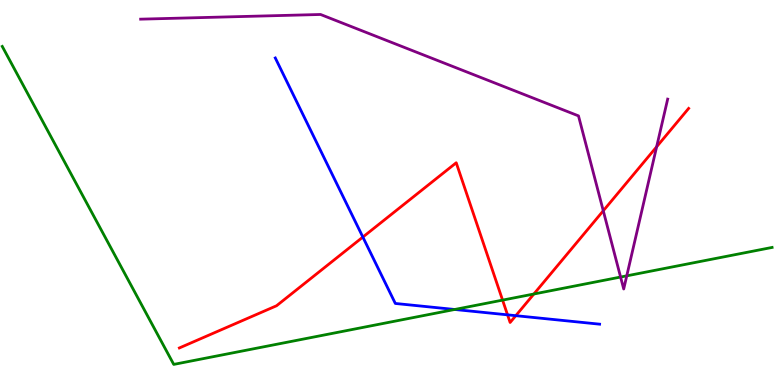[{'lines': ['blue', 'red'], 'intersections': [{'x': 4.68, 'y': 3.84}, {'x': 6.55, 'y': 1.82}, {'x': 6.66, 'y': 1.8}]}, {'lines': ['green', 'red'], 'intersections': [{'x': 6.48, 'y': 2.2}, {'x': 6.89, 'y': 2.36}]}, {'lines': ['purple', 'red'], 'intersections': [{'x': 7.78, 'y': 4.53}, {'x': 8.47, 'y': 6.19}]}, {'lines': ['blue', 'green'], 'intersections': [{'x': 5.87, 'y': 1.96}]}, {'lines': ['blue', 'purple'], 'intersections': []}, {'lines': ['green', 'purple'], 'intersections': [{'x': 8.01, 'y': 2.8}, {'x': 8.09, 'y': 2.84}]}]